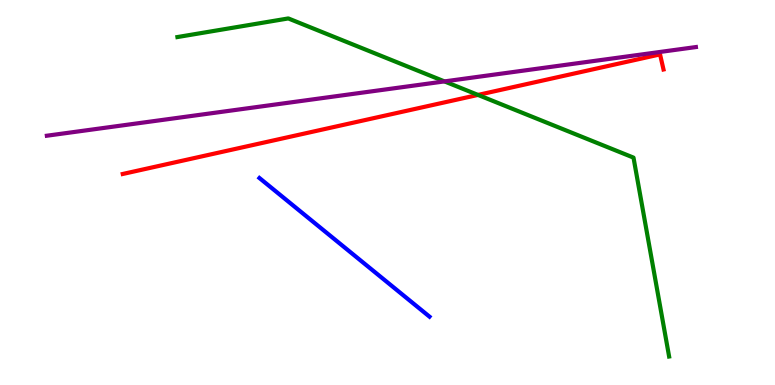[{'lines': ['blue', 'red'], 'intersections': []}, {'lines': ['green', 'red'], 'intersections': [{'x': 6.17, 'y': 7.53}]}, {'lines': ['purple', 'red'], 'intersections': []}, {'lines': ['blue', 'green'], 'intersections': []}, {'lines': ['blue', 'purple'], 'intersections': []}, {'lines': ['green', 'purple'], 'intersections': [{'x': 5.74, 'y': 7.89}]}]